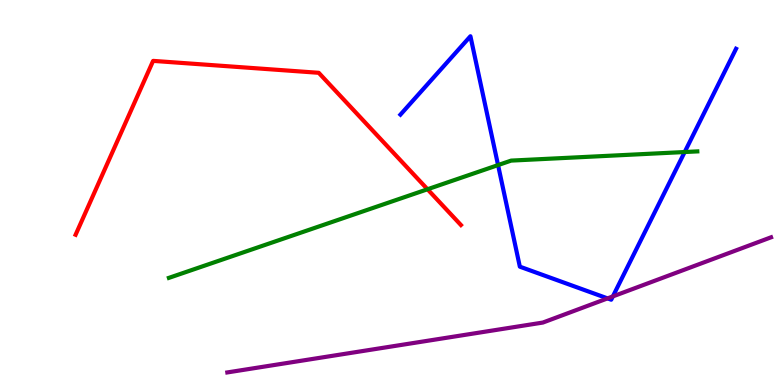[{'lines': ['blue', 'red'], 'intersections': []}, {'lines': ['green', 'red'], 'intersections': [{'x': 5.52, 'y': 5.08}]}, {'lines': ['purple', 'red'], 'intersections': []}, {'lines': ['blue', 'green'], 'intersections': [{'x': 6.43, 'y': 5.71}, {'x': 8.83, 'y': 6.05}]}, {'lines': ['blue', 'purple'], 'intersections': [{'x': 7.84, 'y': 2.25}, {'x': 7.91, 'y': 2.3}]}, {'lines': ['green', 'purple'], 'intersections': []}]